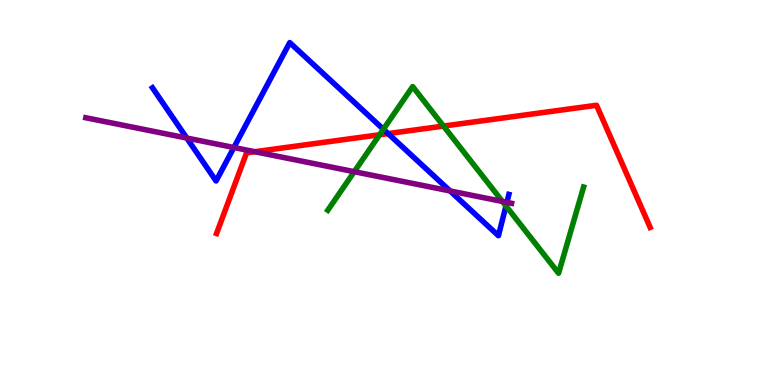[{'lines': ['blue', 'red'], 'intersections': [{'x': 5.01, 'y': 6.53}]}, {'lines': ['green', 'red'], 'intersections': [{'x': 4.9, 'y': 6.5}, {'x': 5.72, 'y': 6.73}]}, {'lines': ['purple', 'red'], 'intersections': [{'x': 3.29, 'y': 6.06}]}, {'lines': ['blue', 'green'], 'intersections': [{'x': 4.95, 'y': 6.64}, {'x': 6.53, 'y': 4.65}]}, {'lines': ['blue', 'purple'], 'intersections': [{'x': 2.41, 'y': 6.41}, {'x': 3.02, 'y': 6.17}, {'x': 5.81, 'y': 5.04}, {'x': 6.54, 'y': 4.74}]}, {'lines': ['green', 'purple'], 'intersections': [{'x': 4.57, 'y': 5.54}, {'x': 6.48, 'y': 4.77}]}]